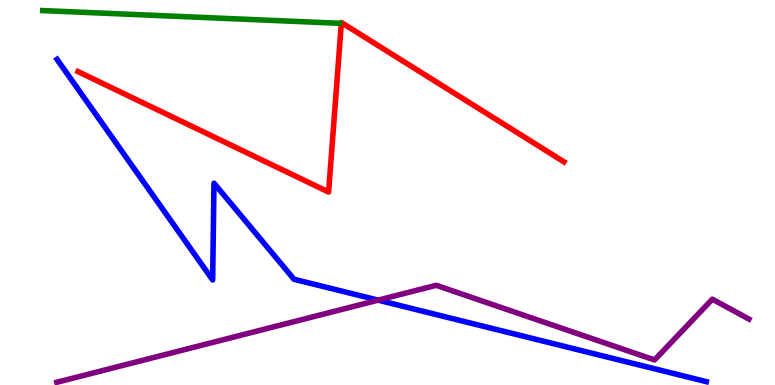[{'lines': ['blue', 'red'], 'intersections': []}, {'lines': ['green', 'red'], 'intersections': []}, {'lines': ['purple', 'red'], 'intersections': []}, {'lines': ['blue', 'green'], 'intersections': []}, {'lines': ['blue', 'purple'], 'intersections': [{'x': 4.88, 'y': 2.2}]}, {'lines': ['green', 'purple'], 'intersections': []}]